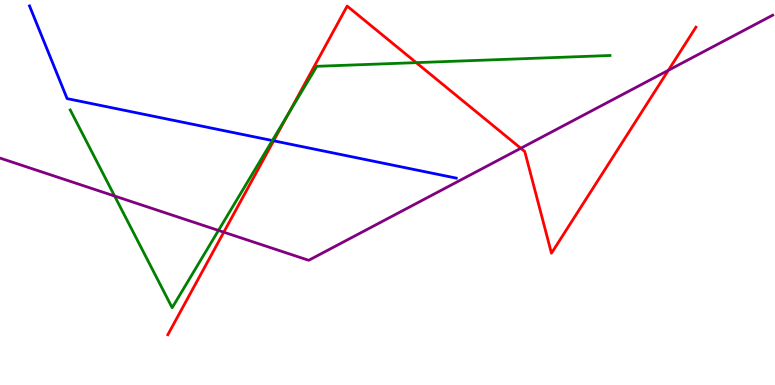[{'lines': ['blue', 'red'], 'intersections': [{'x': 3.53, 'y': 6.34}]}, {'lines': ['green', 'red'], 'intersections': [{'x': 3.72, 'y': 7.05}, {'x': 5.37, 'y': 8.37}]}, {'lines': ['purple', 'red'], 'intersections': [{'x': 2.89, 'y': 3.97}, {'x': 6.72, 'y': 6.15}, {'x': 8.62, 'y': 8.17}]}, {'lines': ['blue', 'green'], 'intersections': [{'x': 3.51, 'y': 6.35}]}, {'lines': ['blue', 'purple'], 'intersections': []}, {'lines': ['green', 'purple'], 'intersections': [{'x': 1.48, 'y': 4.91}, {'x': 2.82, 'y': 4.01}]}]